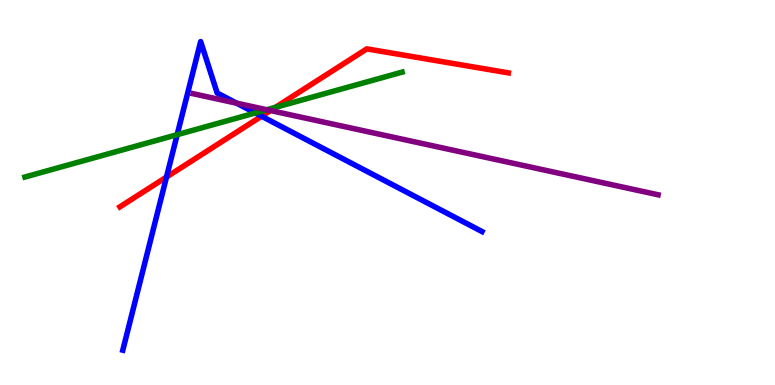[{'lines': ['blue', 'red'], 'intersections': [{'x': 2.15, 'y': 5.4}, {'x': 3.38, 'y': 6.98}]}, {'lines': ['green', 'red'], 'intersections': [{'x': 3.55, 'y': 7.21}]}, {'lines': ['purple', 'red'], 'intersections': [{'x': 3.49, 'y': 7.13}]}, {'lines': ['blue', 'green'], 'intersections': [{'x': 2.29, 'y': 6.5}, {'x': 3.29, 'y': 7.07}]}, {'lines': ['blue', 'purple'], 'intersections': [{'x': 3.05, 'y': 7.32}]}, {'lines': ['green', 'purple'], 'intersections': [{'x': 3.44, 'y': 7.15}]}]